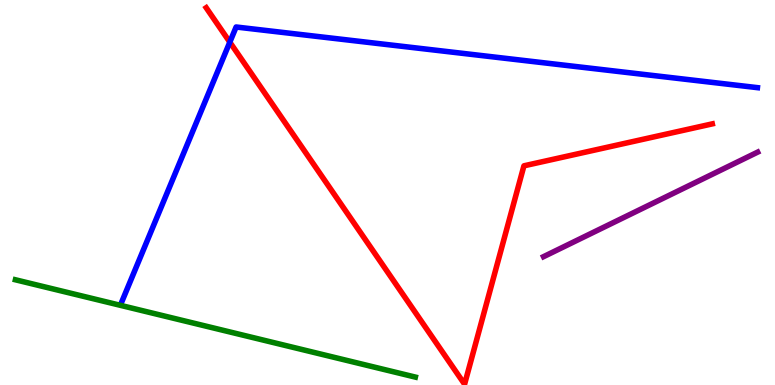[{'lines': ['blue', 'red'], 'intersections': [{'x': 2.97, 'y': 8.91}]}, {'lines': ['green', 'red'], 'intersections': []}, {'lines': ['purple', 'red'], 'intersections': []}, {'lines': ['blue', 'green'], 'intersections': []}, {'lines': ['blue', 'purple'], 'intersections': []}, {'lines': ['green', 'purple'], 'intersections': []}]